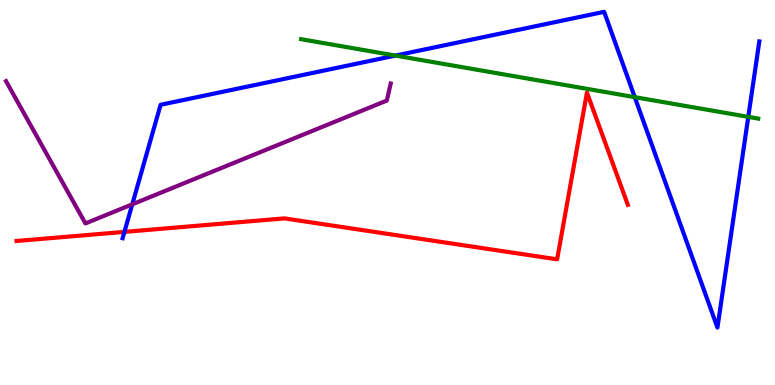[{'lines': ['blue', 'red'], 'intersections': [{'x': 1.61, 'y': 3.98}]}, {'lines': ['green', 'red'], 'intersections': []}, {'lines': ['purple', 'red'], 'intersections': []}, {'lines': ['blue', 'green'], 'intersections': [{'x': 5.1, 'y': 8.56}, {'x': 8.19, 'y': 7.48}, {'x': 9.66, 'y': 6.96}]}, {'lines': ['blue', 'purple'], 'intersections': [{'x': 1.71, 'y': 4.69}]}, {'lines': ['green', 'purple'], 'intersections': []}]